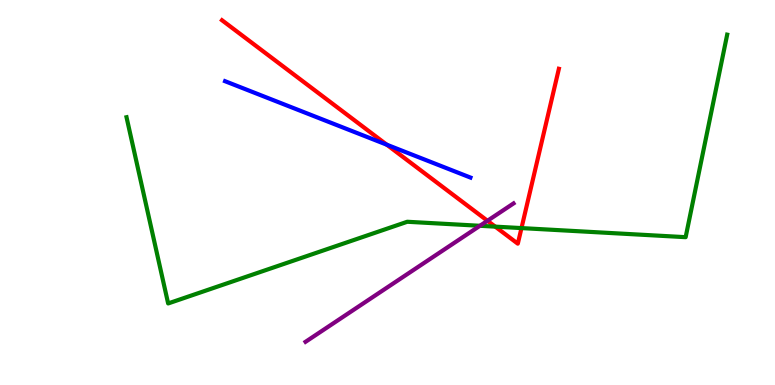[{'lines': ['blue', 'red'], 'intersections': [{'x': 4.99, 'y': 6.24}]}, {'lines': ['green', 'red'], 'intersections': [{'x': 6.39, 'y': 4.11}, {'x': 6.73, 'y': 4.08}]}, {'lines': ['purple', 'red'], 'intersections': [{'x': 6.29, 'y': 4.27}]}, {'lines': ['blue', 'green'], 'intersections': []}, {'lines': ['blue', 'purple'], 'intersections': []}, {'lines': ['green', 'purple'], 'intersections': [{'x': 6.19, 'y': 4.14}]}]